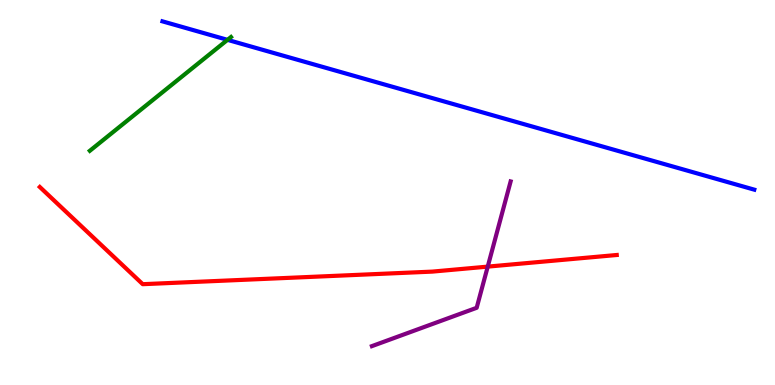[{'lines': ['blue', 'red'], 'intersections': []}, {'lines': ['green', 'red'], 'intersections': []}, {'lines': ['purple', 'red'], 'intersections': [{'x': 6.29, 'y': 3.07}]}, {'lines': ['blue', 'green'], 'intersections': [{'x': 2.94, 'y': 8.97}]}, {'lines': ['blue', 'purple'], 'intersections': []}, {'lines': ['green', 'purple'], 'intersections': []}]